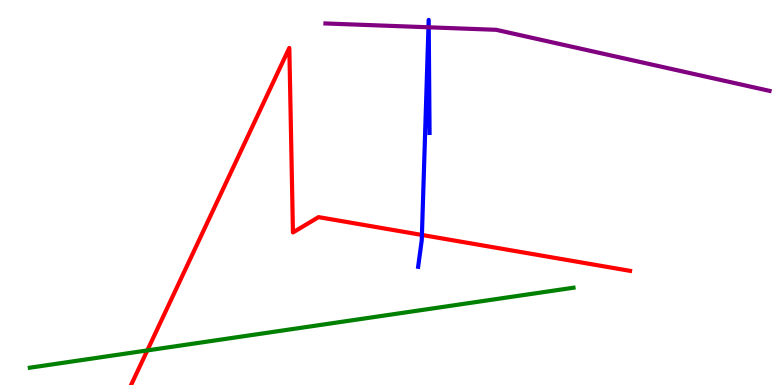[{'lines': ['blue', 'red'], 'intersections': [{'x': 5.44, 'y': 3.9}]}, {'lines': ['green', 'red'], 'intersections': [{'x': 1.9, 'y': 0.898}]}, {'lines': ['purple', 'red'], 'intersections': []}, {'lines': ['blue', 'green'], 'intersections': []}, {'lines': ['blue', 'purple'], 'intersections': [{'x': 5.53, 'y': 9.29}, {'x': 5.53, 'y': 9.29}]}, {'lines': ['green', 'purple'], 'intersections': []}]